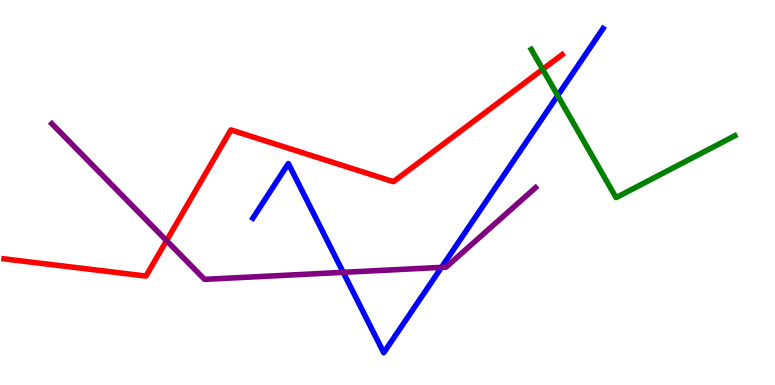[{'lines': ['blue', 'red'], 'intersections': []}, {'lines': ['green', 'red'], 'intersections': [{'x': 7.0, 'y': 8.2}]}, {'lines': ['purple', 'red'], 'intersections': [{'x': 2.15, 'y': 3.75}]}, {'lines': ['blue', 'green'], 'intersections': [{'x': 7.2, 'y': 7.52}]}, {'lines': ['blue', 'purple'], 'intersections': [{'x': 4.43, 'y': 2.93}, {'x': 5.7, 'y': 3.06}]}, {'lines': ['green', 'purple'], 'intersections': []}]